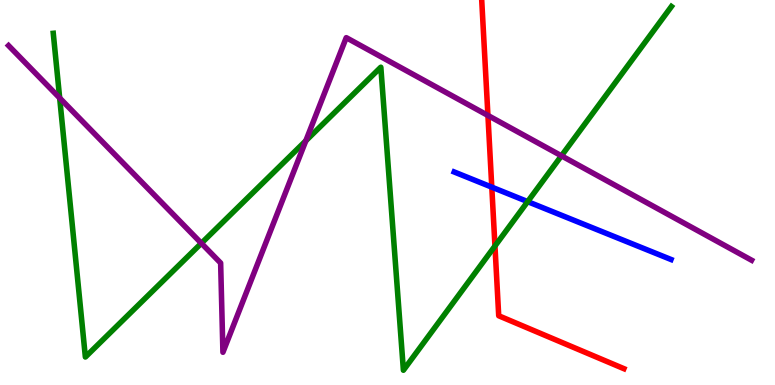[{'lines': ['blue', 'red'], 'intersections': [{'x': 6.35, 'y': 5.14}]}, {'lines': ['green', 'red'], 'intersections': [{'x': 6.39, 'y': 3.61}]}, {'lines': ['purple', 'red'], 'intersections': [{'x': 6.3, 'y': 7.0}]}, {'lines': ['blue', 'green'], 'intersections': [{'x': 6.81, 'y': 4.76}]}, {'lines': ['blue', 'purple'], 'intersections': []}, {'lines': ['green', 'purple'], 'intersections': [{'x': 0.77, 'y': 7.45}, {'x': 2.6, 'y': 3.68}, {'x': 3.95, 'y': 6.34}, {'x': 7.24, 'y': 5.95}]}]